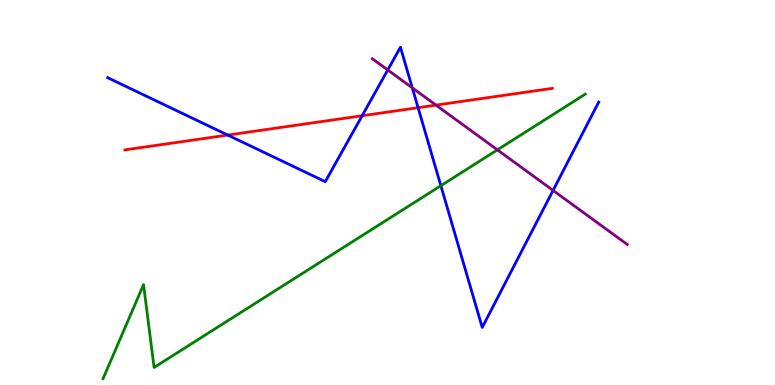[{'lines': ['blue', 'red'], 'intersections': [{'x': 2.94, 'y': 6.49}, {'x': 4.67, 'y': 6.99}, {'x': 5.39, 'y': 7.2}]}, {'lines': ['green', 'red'], 'intersections': []}, {'lines': ['purple', 'red'], 'intersections': [{'x': 5.63, 'y': 7.27}]}, {'lines': ['blue', 'green'], 'intersections': [{'x': 5.69, 'y': 5.18}]}, {'lines': ['blue', 'purple'], 'intersections': [{'x': 5.0, 'y': 8.18}, {'x': 5.32, 'y': 7.72}, {'x': 7.14, 'y': 5.05}]}, {'lines': ['green', 'purple'], 'intersections': [{'x': 6.42, 'y': 6.11}]}]